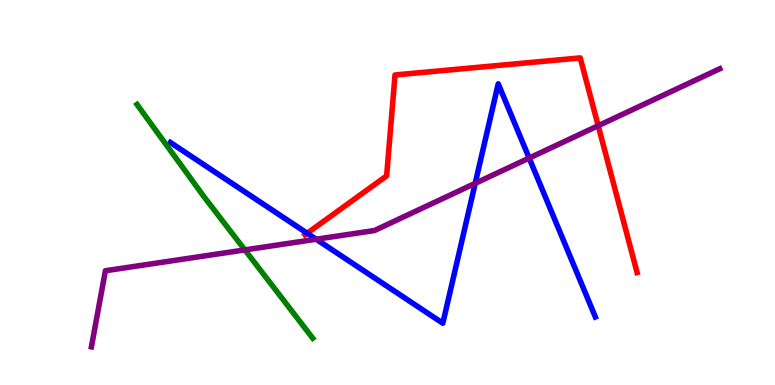[{'lines': ['blue', 'red'], 'intersections': [{'x': 3.96, 'y': 3.94}]}, {'lines': ['green', 'red'], 'intersections': []}, {'lines': ['purple', 'red'], 'intersections': [{'x': 7.72, 'y': 6.73}]}, {'lines': ['blue', 'green'], 'intersections': []}, {'lines': ['blue', 'purple'], 'intersections': [{'x': 4.08, 'y': 3.79}, {'x': 6.13, 'y': 5.24}, {'x': 6.83, 'y': 5.89}]}, {'lines': ['green', 'purple'], 'intersections': [{'x': 3.16, 'y': 3.51}]}]